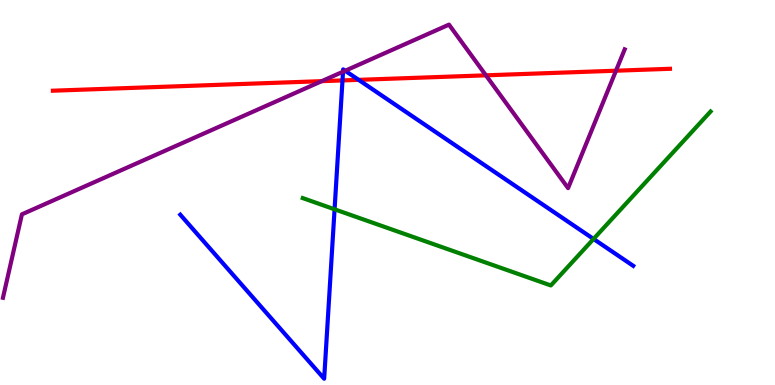[{'lines': ['blue', 'red'], 'intersections': [{'x': 4.42, 'y': 7.91}, {'x': 4.63, 'y': 7.93}]}, {'lines': ['green', 'red'], 'intersections': []}, {'lines': ['purple', 'red'], 'intersections': [{'x': 4.15, 'y': 7.89}, {'x': 6.27, 'y': 8.04}, {'x': 7.95, 'y': 8.16}]}, {'lines': ['blue', 'green'], 'intersections': [{'x': 4.32, 'y': 4.56}, {'x': 7.66, 'y': 3.79}]}, {'lines': ['blue', 'purple'], 'intersections': [{'x': 4.43, 'y': 8.14}, {'x': 4.45, 'y': 8.16}]}, {'lines': ['green', 'purple'], 'intersections': []}]